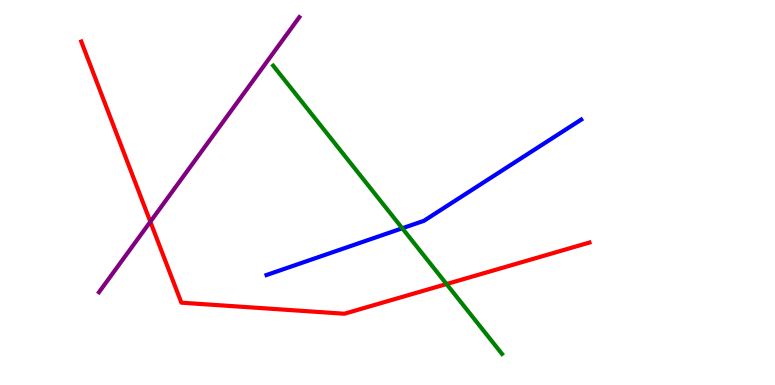[{'lines': ['blue', 'red'], 'intersections': []}, {'lines': ['green', 'red'], 'intersections': [{'x': 5.76, 'y': 2.62}]}, {'lines': ['purple', 'red'], 'intersections': [{'x': 1.94, 'y': 4.24}]}, {'lines': ['blue', 'green'], 'intersections': [{'x': 5.19, 'y': 4.07}]}, {'lines': ['blue', 'purple'], 'intersections': []}, {'lines': ['green', 'purple'], 'intersections': []}]